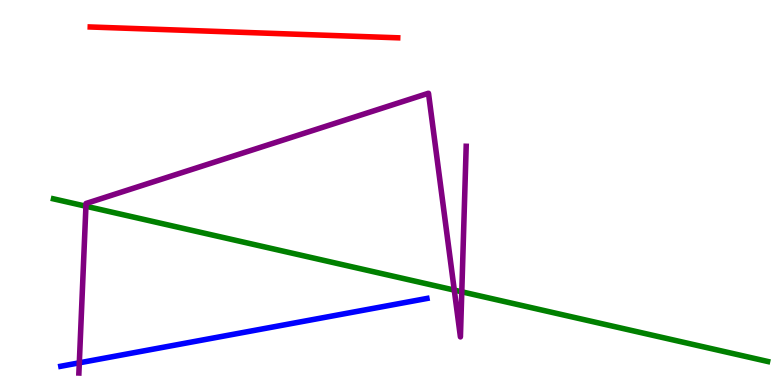[{'lines': ['blue', 'red'], 'intersections': []}, {'lines': ['green', 'red'], 'intersections': []}, {'lines': ['purple', 'red'], 'intersections': []}, {'lines': ['blue', 'green'], 'intersections': []}, {'lines': ['blue', 'purple'], 'intersections': [{'x': 1.02, 'y': 0.576}]}, {'lines': ['green', 'purple'], 'intersections': [{'x': 1.11, 'y': 4.64}, {'x': 5.86, 'y': 2.46}, {'x': 5.96, 'y': 2.42}]}]